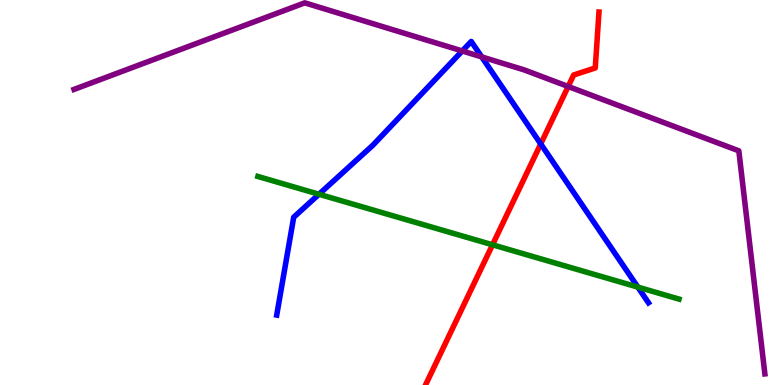[{'lines': ['blue', 'red'], 'intersections': [{'x': 6.98, 'y': 6.26}]}, {'lines': ['green', 'red'], 'intersections': [{'x': 6.36, 'y': 3.64}]}, {'lines': ['purple', 'red'], 'intersections': [{'x': 7.33, 'y': 7.75}]}, {'lines': ['blue', 'green'], 'intersections': [{'x': 4.12, 'y': 4.95}, {'x': 8.23, 'y': 2.54}]}, {'lines': ['blue', 'purple'], 'intersections': [{'x': 5.96, 'y': 8.68}, {'x': 6.22, 'y': 8.52}]}, {'lines': ['green', 'purple'], 'intersections': []}]